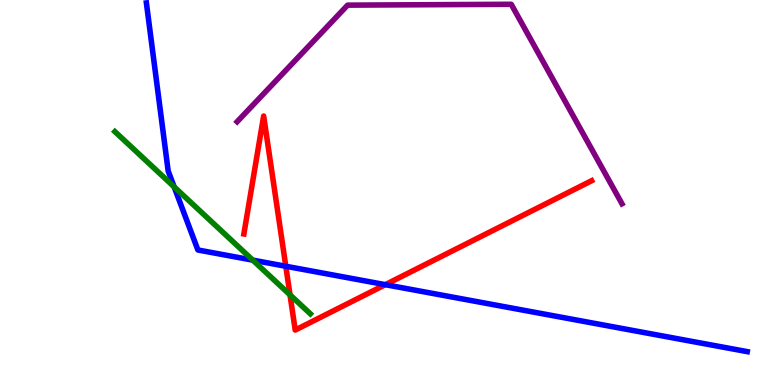[{'lines': ['blue', 'red'], 'intersections': [{'x': 3.69, 'y': 3.08}, {'x': 4.97, 'y': 2.61}]}, {'lines': ['green', 'red'], 'intersections': [{'x': 3.74, 'y': 2.34}]}, {'lines': ['purple', 'red'], 'intersections': []}, {'lines': ['blue', 'green'], 'intersections': [{'x': 2.25, 'y': 5.15}, {'x': 3.26, 'y': 3.24}]}, {'lines': ['blue', 'purple'], 'intersections': []}, {'lines': ['green', 'purple'], 'intersections': []}]